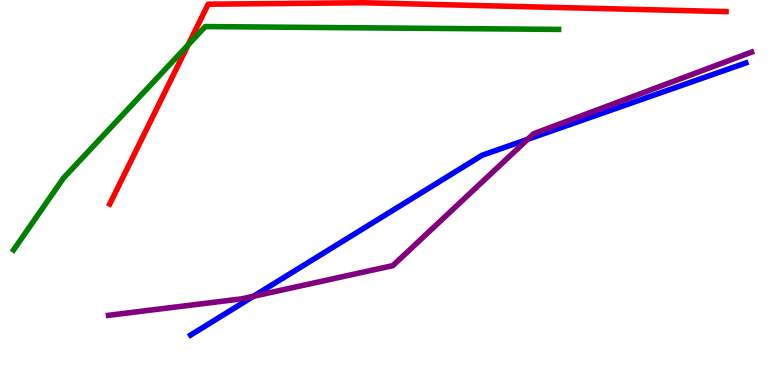[{'lines': ['blue', 'red'], 'intersections': []}, {'lines': ['green', 'red'], 'intersections': [{'x': 2.43, 'y': 8.83}]}, {'lines': ['purple', 'red'], 'intersections': []}, {'lines': ['blue', 'green'], 'intersections': []}, {'lines': ['blue', 'purple'], 'intersections': [{'x': 3.27, 'y': 2.3}, {'x': 6.81, 'y': 6.38}]}, {'lines': ['green', 'purple'], 'intersections': []}]